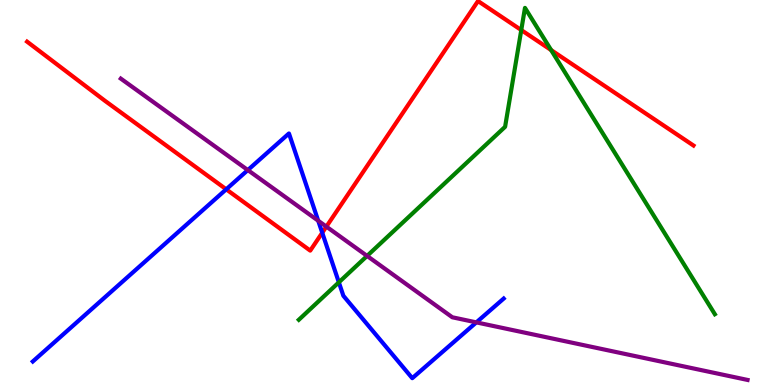[{'lines': ['blue', 'red'], 'intersections': [{'x': 2.92, 'y': 5.08}, {'x': 4.16, 'y': 3.95}]}, {'lines': ['green', 'red'], 'intersections': [{'x': 6.73, 'y': 9.22}, {'x': 7.11, 'y': 8.7}]}, {'lines': ['purple', 'red'], 'intersections': [{'x': 4.21, 'y': 4.11}]}, {'lines': ['blue', 'green'], 'intersections': [{'x': 4.37, 'y': 2.67}]}, {'lines': ['blue', 'purple'], 'intersections': [{'x': 3.2, 'y': 5.58}, {'x': 4.11, 'y': 4.27}, {'x': 6.15, 'y': 1.63}]}, {'lines': ['green', 'purple'], 'intersections': [{'x': 4.74, 'y': 3.35}]}]